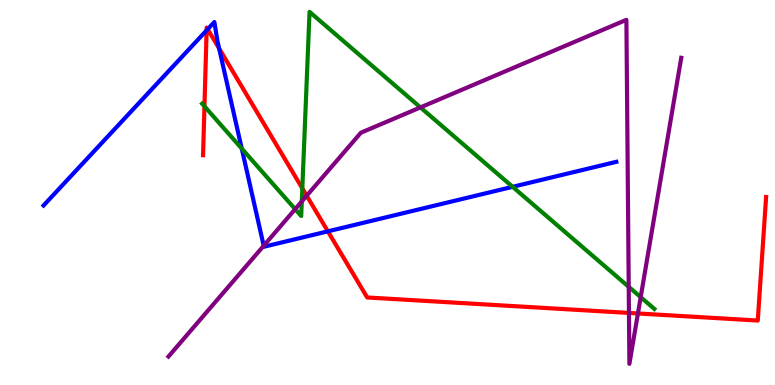[{'lines': ['blue', 'red'], 'intersections': [{'x': 2.67, 'y': 9.21}, {'x': 2.68, 'y': 9.24}, {'x': 2.83, 'y': 8.74}, {'x': 4.23, 'y': 3.99}]}, {'lines': ['green', 'red'], 'intersections': [{'x': 2.64, 'y': 7.24}, {'x': 3.9, 'y': 5.11}]}, {'lines': ['purple', 'red'], 'intersections': [{'x': 3.96, 'y': 4.92}, {'x': 8.12, 'y': 1.87}, {'x': 8.23, 'y': 1.86}]}, {'lines': ['blue', 'green'], 'intersections': [{'x': 3.12, 'y': 6.14}, {'x': 6.61, 'y': 5.15}]}, {'lines': ['blue', 'purple'], 'intersections': [{'x': 3.4, 'y': 3.62}]}, {'lines': ['green', 'purple'], 'intersections': [{'x': 3.81, 'y': 4.57}, {'x': 3.89, 'y': 4.77}, {'x': 5.42, 'y': 7.21}, {'x': 8.11, 'y': 2.55}, {'x': 8.27, 'y': 2.28}]}]